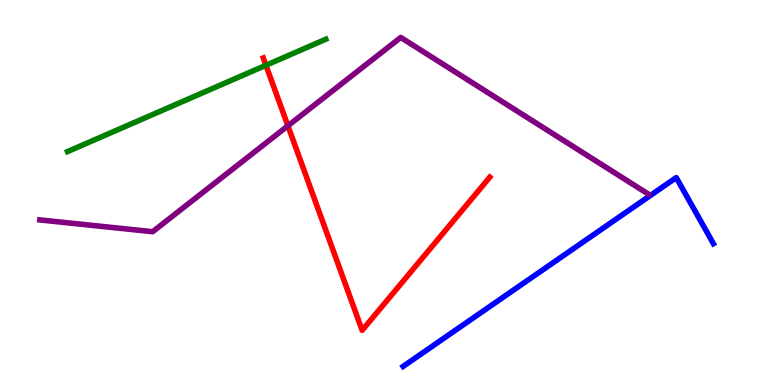[{'lines': ['blue', 'red'], 'intersections': []}, {'lines': ['green', 'red'], 'intersections': [{'x': 3.43, 'y': 8.3}]}, {'lines': ['purple', 'red'], 'intersections': [{'x': 3.71, 'y': 6.73}]}, {'lines': ['blue', 'green'], 'intersections': []}, {'lines': ['blue', 'purple'], 'intersections': []}, {'lines': ['green', 'purple'], 'intersections': []}]